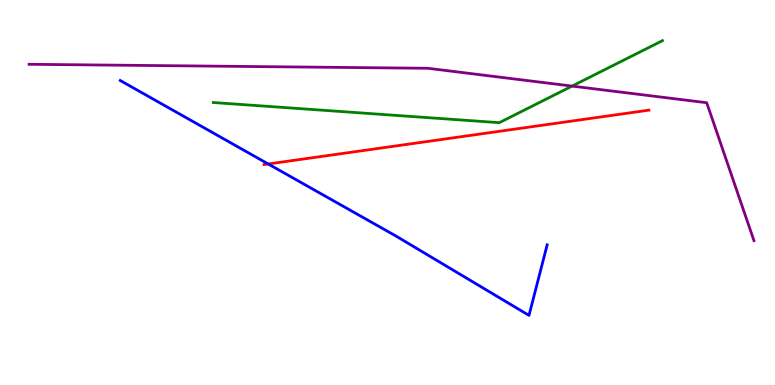[{'lines': ['blue', 'red'], 'intersections': [{'x': 3.46, 'y': 5.74}]}, {'lines': ['green', 'red'], 'intersections': []}, {'lines': ['purple', 'red'], 'intersections': []}, {'lines': ['blue', 'green'], 'intersections': []}, {'lines': ['blue', 'purple'], 'intersections': []}, {'lines': ['green', 'purple'], 'intersections': [{'x': 7.38, 'y': 7.76}]}]